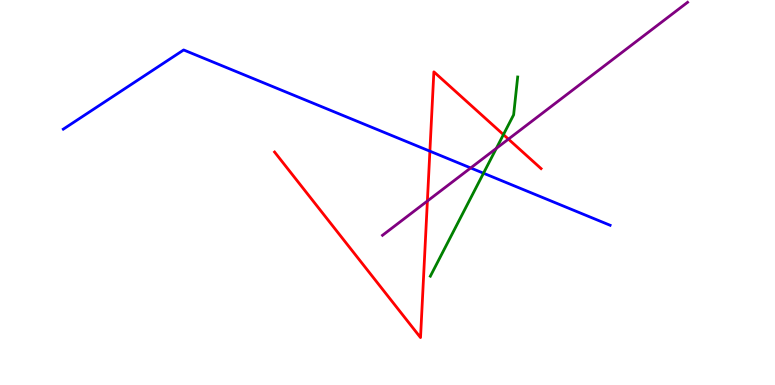[{'lines': ['blue', 'red'], 'intersections': [{'x': 5.55, 'y': 6.07}]}, {'lines': ['green', 'red'], 'intersections': [{'x': 6.5, 'y': 6.5}]}, {'lines': ['purple', 'red'], 'intersections': [{'x': 5.51, 'y': 4.78}, {'x': 6.56, 'y': 6.39}]}, {'lines': ['blue', 'green'], 'intersections': [{'x': 6.24, 'y': 5.5}]}, {'lines': ['blue', 'purple'], 'intersections': [{'x': 6.07, 'y': 5.64}]}, {'lines': ['green', 'purple'], 'intersections': [{'x': 6.4, 'y': 6.15}]}]